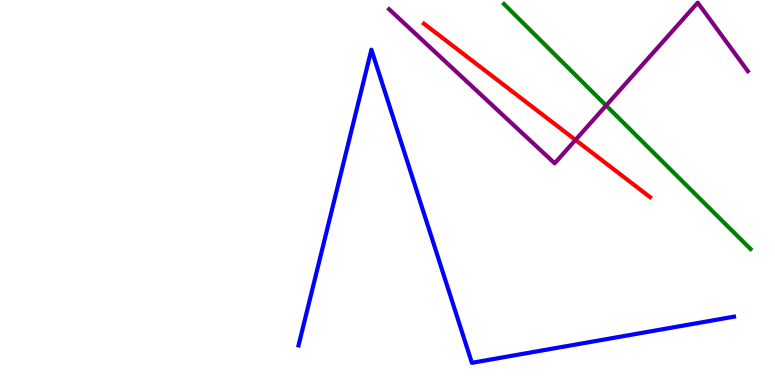[{'lines': ['blue', 'red'], 'intersections': []}, {'lines': ['green', 'red'], 'intersections': []}, {'lines': ['purple', 'red'], 'intersections': [{'x': 7.43, 'y': 6.37}]}, {'lines': ['blue', 'green'], 'intersections': []}, {'lines': ['blue', 'purple'], 'intersections': []}, {'lines': ['green', 'purple'], 'intersections': [{'x': 7.82, 'y': 7.26}]}]